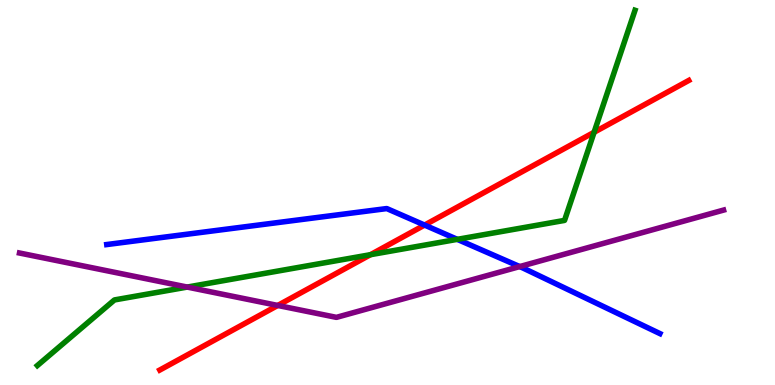[{'lines': ['blue', 'red'], 'intersections': [{'x': 5.48, 'y': 4.15}]}, {'lines': ['green', 'red'], 'intersections': [{'x': 4.78, 'y': 3.38}, {'x': 7.67, 'y': 6.56}]}, {'lines': ['purple', 'red'], 'intersections': [{'x': 3.58, 'y': 2.07}]}, {'lines': ['blue', 'green'], 'intersections': [{'x': 5.9, 'y': 3.78}]}, {'lines': ['blue', 'purple'], 'intersections': [{'x': 6.71, 'y': 3.08}]}, {'lines': ['green', 'purple'], 'intersections': [{'x': 2.42, 'y': 2.54}]}]